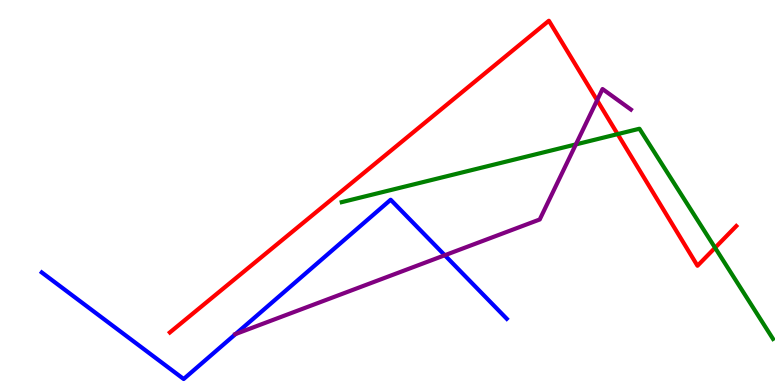[{'lines': ['blue', 'red'], 'intersections': []}, {'lines': ['green', 'red'], 'intersections': [{'x': 7.97, 'y': 6.52}, {'x': 9.23, 'y': 3.56}]}, {'lines': ['purple', 'red'], 'intersections': [{'x': 7.7, 'y': 7.4}]}, {'lines': ['blue', 'green'], 'intersections': []}, {'lines': ['blue', 'purple'], 'intersections': [{'x': 3.04, 'y': 1.32}, {'x': 5.74, 'y': 3.37}]}, {'lines': ['green', 'purple'], 'intersections': [{'x': 7.43, 'y': 6.25}]}]